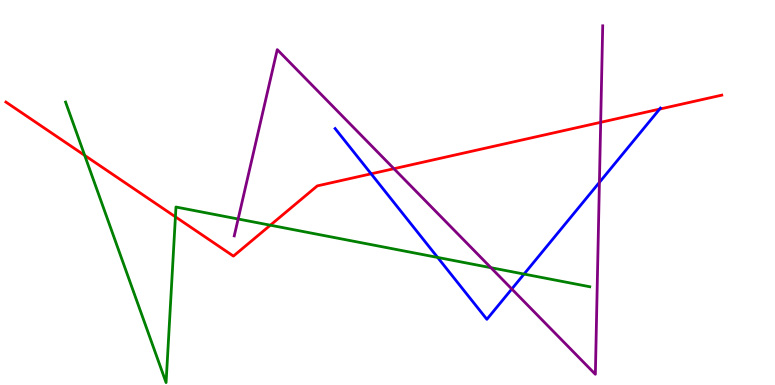[{'lines': ['blue', 'red'], 'intersections': [{'x': 4.79, 'y': 5.49}, {'x': 8.51, 'y': 7.17}]}, {'lines': ['green', 'red'], 'intersections': [{'x': 1.09, 'y': 5.96}, {'x': 2.26, 'y': 4.37}, {'x': 3.49, 'y': 4.15}]}, {'lines': ['purple', 'red'], 'intersections': [{'x': 5.08, 'y': 5.62}, {'x': 7.75, 'y': 6.82}]}, {'lines': ['blue', 'green'], 'intersections': [{'x': 5.65, 'y': 3.31}, {'x': 6.76, 'y': 2.88}]}, {'lines': ['blue', 'purple'], 'intersections': [{'x': 6.6, 'y': 2.49}, {'x': 7.73, 'y': 5.26}]}, {'lines': ['green', 'purple'], 'intersections': [{'x': 3.07, 'y': 4.31}, {'x': 6.33, 'y': 3.05}]}]